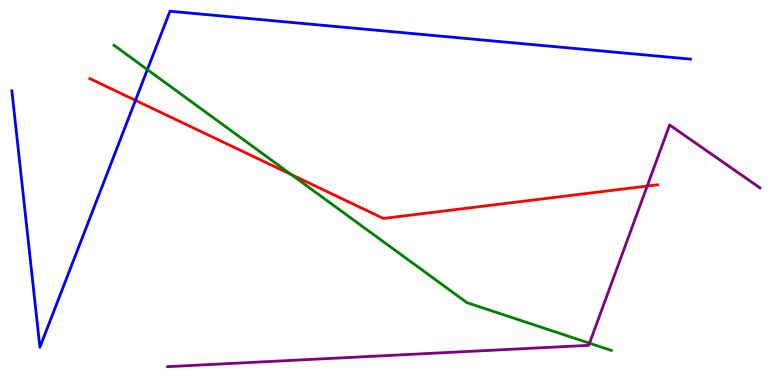[{'lines': ['blue', 'red'], 'intersections': [{'x': 1.75, 'y': 7.39}]}, {'lines': ['green', 'red'], 'intersections': [{'x': 3.76, 'y': 5.47}]}, {'lines': ['purple', 'red'], 'intersections': [{'x': 8.35, 'y': 5.17}]}, {'lines': ['blue', 'green'], 'intersections': [{'x': 1.9, 'y': 8.19}]}, {'lines': ['blue', 'purple'], 'intersections': []}, {'lines': ['green', 'purple'], 'intersections': [{'x': 7.61, 'y': 1.09}]}]